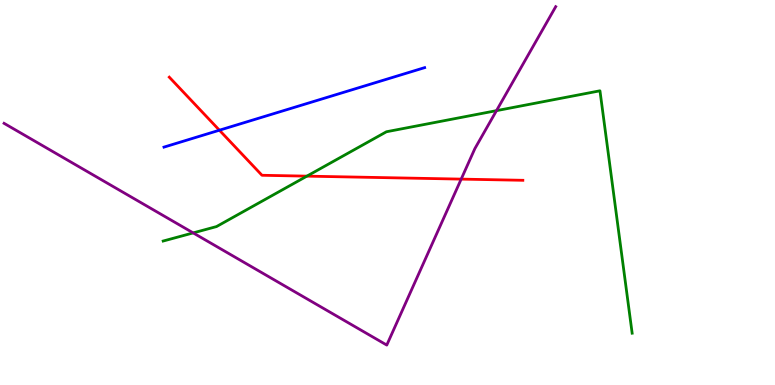[{'lines': ['blue', 'red'], 'intersections': [{'x': 2.83, 'y': 6.62}]}, {'lines': ['green', 'red'], 'intersections': [{'x': 3.96, 'y': 5.42}]}, {'lines': ['purple', 'red'], 'intersections': [{'x': 5.95, 'y': 5.35}]}, {'lines': ['blue', 'green'], 'intersections': []}, {'lines': ['blue', 'purple'], 'intersections': []}, {'lines': ['green', 'purple'], 'intersections': [{'x': 2.49, 'y': 3.95}, {'x': 6.41, 'y': 7.13}]}]